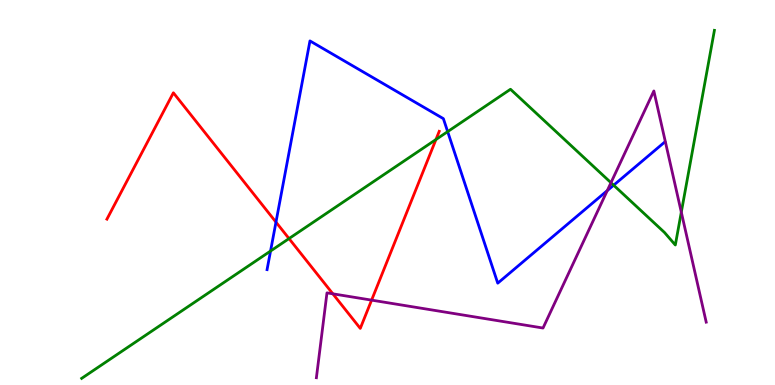[{'lines': ['blue', 'red'], 'intersections': [{'x': 3.56, 'y': 4.23}]}, {'lines': ['green', 'red'], 'intersections': [{'x': 3.73, 'y': 3.8}, {'x': 5.63, 'y': 6.38}]}, {'lines': ['purple', 'red'], 'intersections': [{'x': 4.29, 'y': 2.37}, {'x': 4.79, 'y': 2.2}]}, {'lines': ['blue', 'green'], 'intersections': [{'x': 3.49, 'y': 3.48}, {'x': 5.78, 'y': 6.58}, {'x': 7.92, 'y': 5.19}]}, {'lines': ['blue', 'purple'], 'intersections': [{'x': 7.84, 'y': 5.05}]}, {'lines': ['green', 'purple'], 'intersections': [{'x': 7.88, 'y': 5.25}, {'x': 8.79, 'y': 4.49}]}]